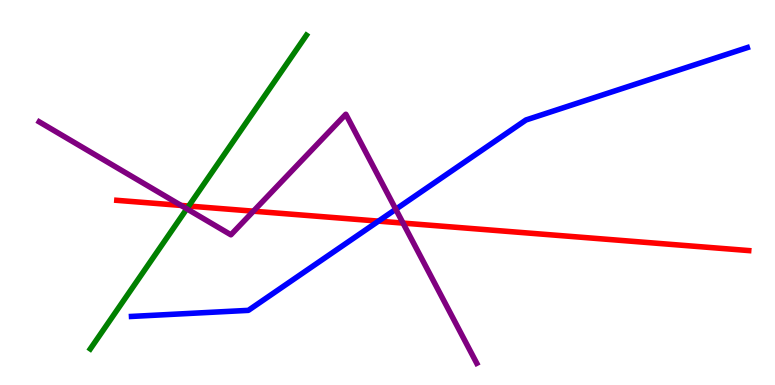[{'lines': ['blue', 'red'], 'intersections': [{'x': 4.88, 'y': 4.26}]}, {'lines': ['green', 'red'], 'intersections': [{'x': 2.44, 'y': 4.65}]}, {'lines': ['purple', 'red'], 'intersections': [{'x': 2.34, 'y': 4.66}, {'x': 3.27, 'y': 4.51}, {'x': 5.2, 'y': 4.21}]}, {'lines': ['blue', 'green'], 'intersections': []}, {'lines': ['blue', 'purple'], 'intersections': [{'x': 5.11, 'y': 4.56}]}, {'lines': ['green', 'purple'], 'intersections': [{'x': 2.41, 'y': 4.58}]}]